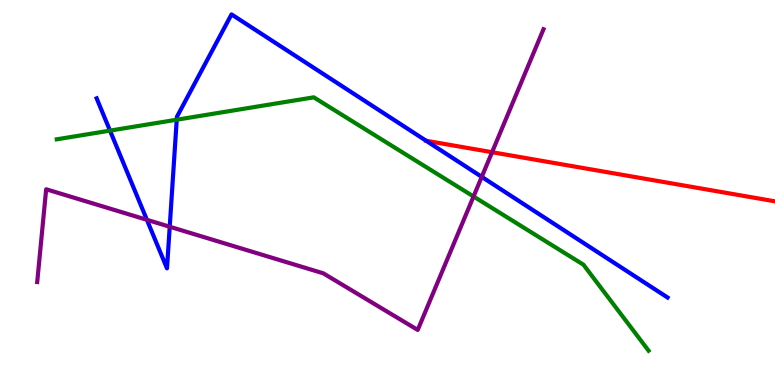[{'lines': ['blue', 'red'], 'intersections': [{'x': 5.5, 'y': 6.34}]}, {'lines': ['green', 'red'], 'intersections': []}, {'lines': ['purple', 'red'], 'intersections': [{'x': 6.35, 'y': 6.05}]}, {'lines': ['blue', 'green'], 'intersections': [{'x': 1.42, 'y': 6.61}, {'x': 2.28, 'y': 6.89}]}, {'lines': ['blue', 'purple'], 'intersections': [{'x': 1.9, 'y': 4.29}, {'x': 2.19, 'y': 4.11}, {'x': 6.22, 'y': 5.41}]}, {'lines': ['green', 'purple'], 'intersections': [{'x': 6.11, 'y': 4.9}]}]